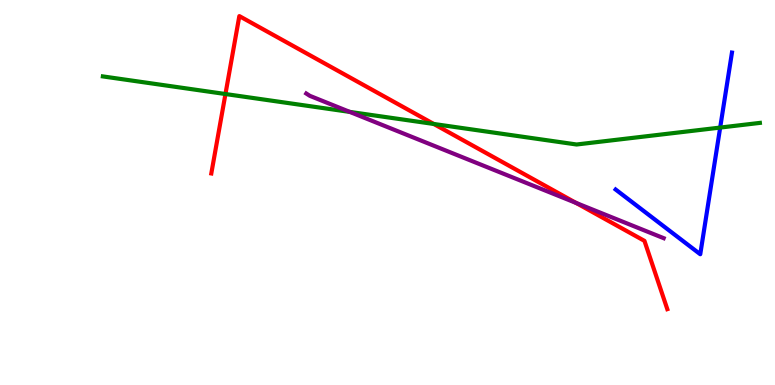[{'lines': ['blue', 'red'], 'intersections': []}, {'lines': ['green', 'red'], 'intersections': [{'x': 2.91, 'y': 7.56}, {'x': 5.6, 'y': 6.78}]}, {'lines': ['purple', 'red'], 'intersections': [{'x': 7.43, 'y': 4.73}]}, {'lines': ['blue', 'green'], 'intersections': [{'x': 9.29, 'y': 6.69}]}, {'lines': ['blue', 'purple'], 'intersections': []}, {'lines': ['green', 'purple'], 'intersections': [{'x': 4.51, 'y': 7.09}]}]